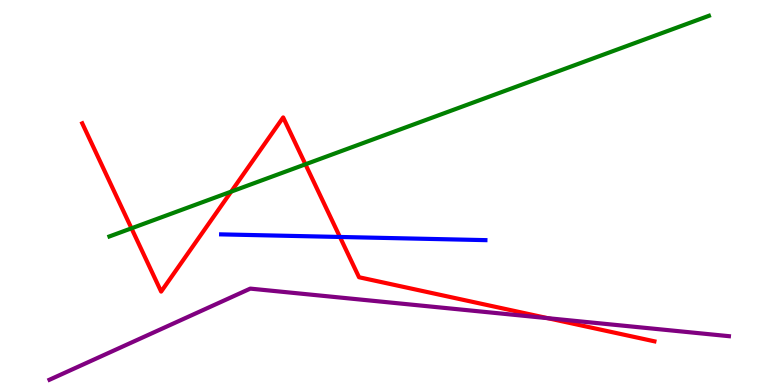[{'lines': ['blue', 'red'], 'intersections': [{'x': 4.39, 'y': 3.85}]}, {'lines': ['green', 'red'], 'intersections': [{'x': 1.7, 'y': 4.07}, {'x': 2.98, 'y': 5.02}, {'x': 3.94, 'y': 5.73}]}, {'lines': ['purple', 'red'], 'intersections': [{'x': 7.07, 'y': 1.74}]}, {'lines': ['blue', 'green'], 'intersections': []}, {'lines': ['blue', 'purple'], 'intersections': []}, {'lines': ['green', 'purple'], 'intersections': []}]